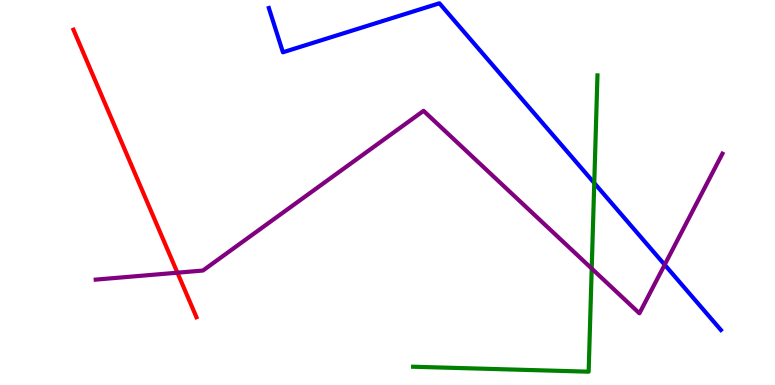[{'lines': ['blue', 'red'], 'intersections': []}, {'lines': ['green', 'red'], 'intersections': []}, {'lines': ['purple', 'red'], 'intersections': [{'x': 2.29, 'y': 2.92}]}, {'lines': ['blue', 'green'], 'intersections': [{'x': 7.67, 'y': 5.25}]}, {'lines': ['blue', 'purple'], 'intersections': [{'x': 8.58, 'y': 3.12}]}, {'lines': ['green', 'purple'], 'intersections': [{'x': 7.64, 'y': 3.02}]}]